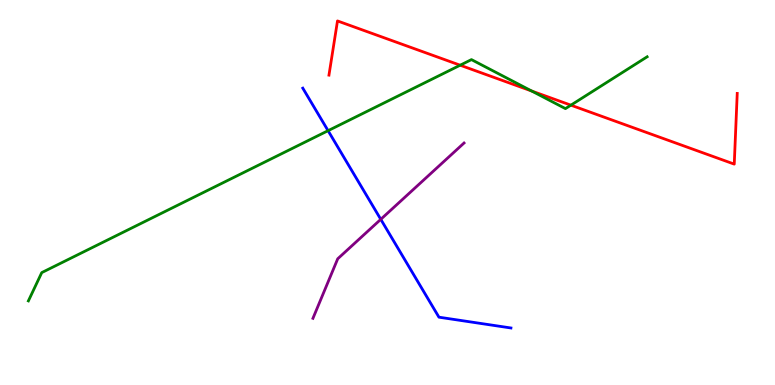[{'lines': ['blue', 'red'], 'intersections': []}, {'lines': ['green', 'red'], 'intersections': [{'x': 5.94, 'y': 8.31}, {'x': 6.86, 'y': 7.64}, {'x': 7.37, 'y': 7.27}]}, {'lines': ['purple', 'red'], 'intersections': []}, {'lines': ['blue', 'green'], 'intersections': [{'x': 4.23, 'y': 6.61}]}, {'lines': ['blue', 'purple'], 'intersections': [{'x': 4.91, 'y': 4.3}]}, {'lines': ['green', 'purple'], 'intersections': []}]